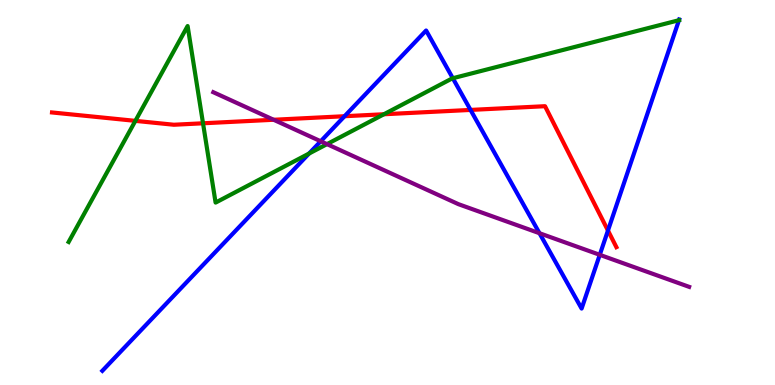[{'lines': ['blue', 'red'], 'intersections': [{'x': 4.45, 'y': 6.98}, {'x': 6.07, 'y': 7.14}, {'x': 7.84, 'y': 4.01}]}, {'lines': ['green', 'red'], 'intersections': [{'x': 1.75, 'y': 6.86}, {'x': 2.62, 'y': 6.8}, {'x': 4.95, 'y': 7.03}]}, {'lines': ['purple', 'red'], 'intersections': [{'x': 3.53, 'y': 6.89}]}, {'lines': ['blue', 'green'], 'intersections': [{'x': 3.99, 'y': 6.01}, {'x': 5.84, 'y': 7.97}, {'x': 8.76, 'y': 9.48}]}, {'lines': ['blue', 'purple'], 'intersections': [{'x': 4.14, 'y': 6.33}, {'x': 6.96, 'y': 3.94}, {'x': 7.74, 'y': 3.38}]}, {'lines': ['green', 'purple'], 'intersections': [{'x': 4.22, 'y': 6.26}]}]